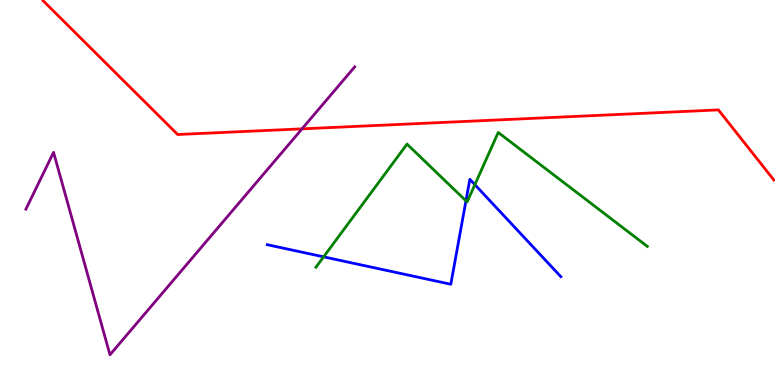[{'lines': ['blue', 'red'], 'intersections': []}, {'lines': ['green', 'red'], 'intersections': []}, {'lines': ['purple', 'red'], 'intersections': [{'x': 3.9, 'y': 6.65}]}, {'lines': ['blue', 'green'], 'intersections': [{'x': 4.18, 'y': 3.33}, {'x': 6.01, 'y': 4.78}, {'x': 6.13, 'y': 5.2}]}, {'lines': ['blue', 'purple'], 'intersections': []}, {'lines': ['green', 'purple'], 'intersections': []}]